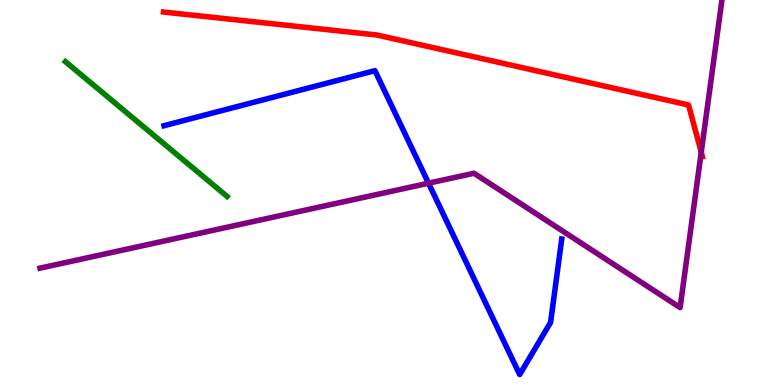[{'lines': ['blue', 'red'], 'intersections': []}, {'lines': ['green', 'red'], 'intersections': []}, {'lines': ['purple', 'red'], 'intersections': [{'x': 9.05, 'y': 6.05}]}, {'lines': ['blue', 'green'], 'intersections': []}, {'lines': ['blue', 'purple'], 'intersections': [{'x': 5.53, 'y': 5.24}]}, {'lines': ['green', 'purple'], 'intersections': []}]